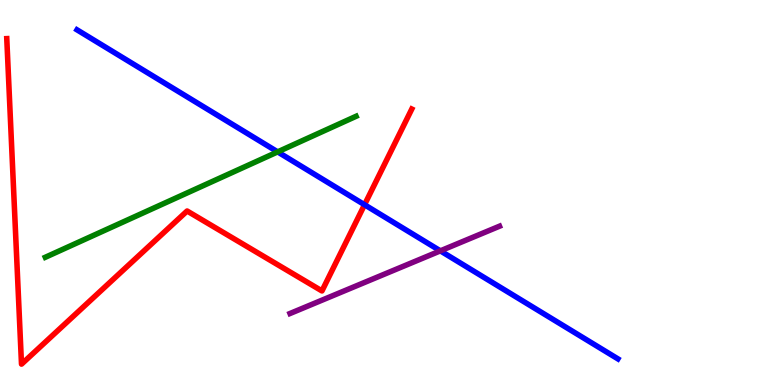[{'lines': ['blue', 'red'], 'intersections': [{'x': 4.7, 'y': 4.68}]}, {'lines': ['green', 'red'], 'intersections': []}, {'lines': ['purple', 'red'], 'intersections': []}, {'lines': ['blue', 'green'], 'intersections': [{'x': 3.58, 'y': 6.06}]}, {'lines': ['blue', 'purple'], 'intersections': [{'x': 5.68, 'y': 3.48}]}, {'lines': ['green', 'purple'], 'intersections': []}]